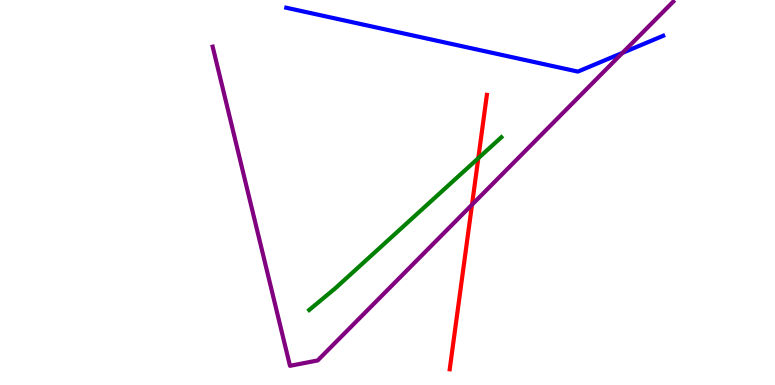[{'lines': ['blue', 'red'], 'intersections': []}, {'lines': ['green', 'red'], 'intersections': [{'x': 6.17, 'y': 5.89}]}, {'lines': ['purple', 'red'], 'intersections': [{'x': 6.09, 'y': 4.68}]}, {'lines': ['blue', 'green'], 'intersections': []}, {'lines': ['blue', 'purple'], 'intersections': [{'x': 8.03, 'y': 8.63}]}, {'lines': ['green', 'purple'], 'intersections': []}]